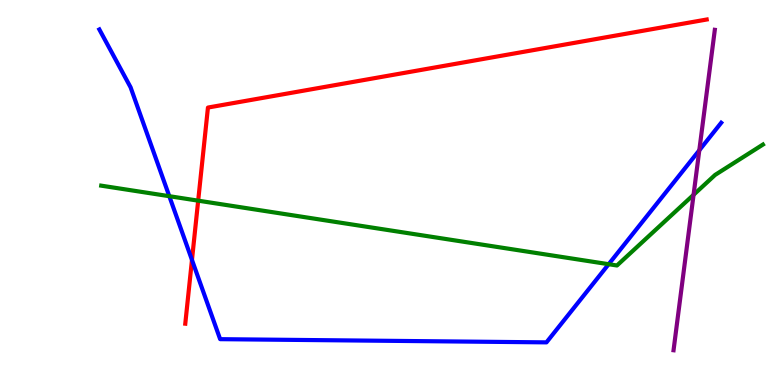[{'lines': ['blue', 'red'], 'intersections': [{'x': 2.48, 'y': 3.25}]}, {'lines': ['green', 'red'], 'intersections': [{'x': 2.56, 'y': 4.79}]}, {'lines': ['purple', 'red'], 'intersections': []}, {'lines': ['blue', 'green'], 'intersections': [{'x': 2.18, 'y': 4.9}, {'x': 7.85, 'y': 3.14}]}, {'lines': ['blue', 'purple'], 'intersections': [{'x': 9.02, 'y': 6.1}]}, {'lines': ['green', 'purple'], 'intersections': [{'x': 8.95, 'y': 4.94}]}]